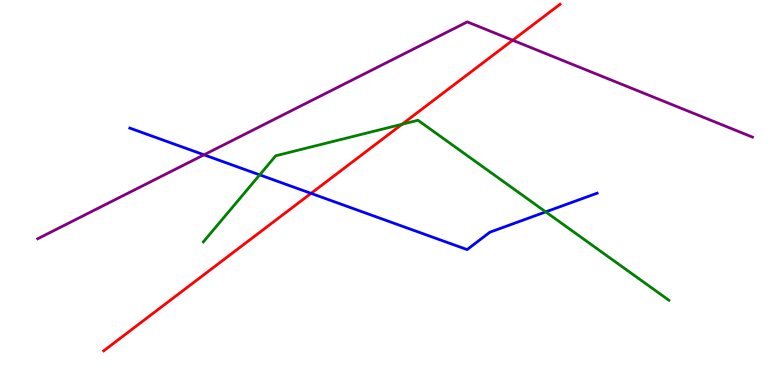[{'lines': ['blue', 'red'], 'intersections': [{'x': 4.01, 'y': 4.98}]}, {'lines': ['green', 'red'], 'intersections': [{'x': 5.19, 'y': 6.77}]}, {'lines': ['purple', 'red'], 'intersections': [{'x': 6.62, 'y': 8.95}]}, {'lines': ['blue', 'green'], 'intersections': [{'x': 3.35, 'y': 5.46}, {'x': 7.04, 'y': 4.5}]}, {'lines': ['blue', 'purple'], 'intersections': [{'x': 2.63, 'y': 5.98}]}, {'lines': ['green', 'purple'], 'intersections': []}]